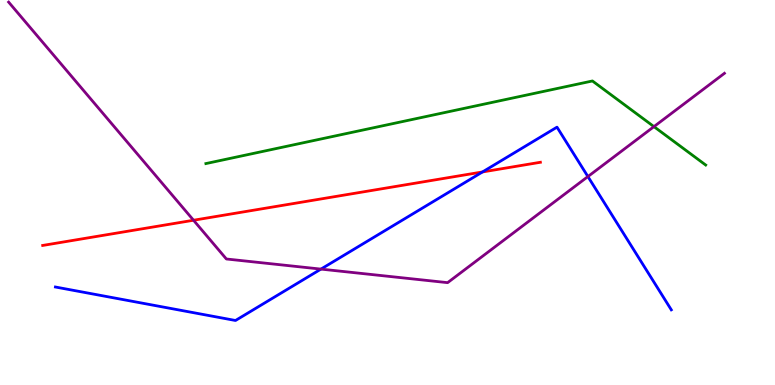[{'lines': ['blue', 'red'], 'intersections': [{'x': 6.23, 'y': 5.53}]}, {'lines': ['green', 'red'], 'intersections': []}, {'lines': ['purple', 'red'], 'intersections': [{'x': 2.5, 'y': 4.28}]}, {'lines': ['blue', 'green'], 'intersections': []}, {'lines': ['blue', 'purple'], 'intersections': [{'x': 4.14, 'y': 3.01}, {'x': 7.59, 'y': 5.41}]}, {'lines': ['green', 'purple'], 'intersections': [{'x': 8.44, 'y': 6.71}]}]